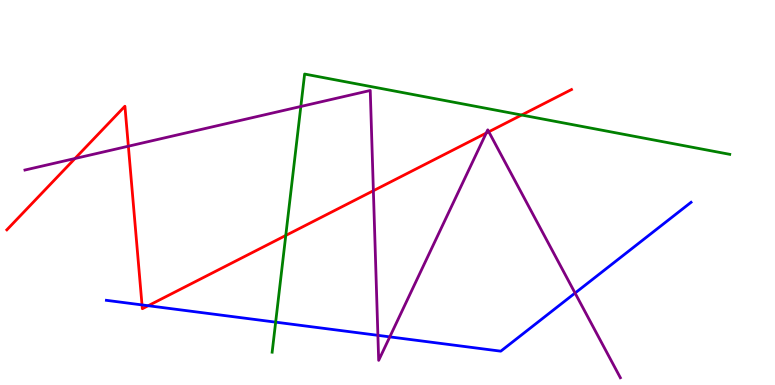[{'lines': ['blue', 'red'], 'intersections': [{'x': 1.83, 'y': 2.08}, {'x': 1.91, 'y': 2.06}]}, {'lines': ['green', 'red'], 'intersections': [{'x': 3.69, 'y': 3.88}, {'x': 6.73, 'y': 7.01}]}, {'lines': ['purple', 'red'], 'intersections': [{'x': 0.967, 'y': 5.88}, {'x': 1.66, 'y': 6.2}, {'x': 4.82, 'y': 5.05}, {'x': 6.27, 'y': 6.54}, {'x': 6.31, 'y': 6.58}]}, {'lines': ['blue', 'green'], 'intersections': [{'x': 3.56, 'y': 1.63}]}, {'lines': ['blue', 'purple'], 'intersections': [{'x': 4.88, 'y': 1.29}, {'x': 5.03, 'y': 1.25}, {'x': 7.42, 'y': 2.39}]}, {'lines': ['green', 'purple'], 'intersections': [{'x': 3.88, 'y': 7.23}]}]